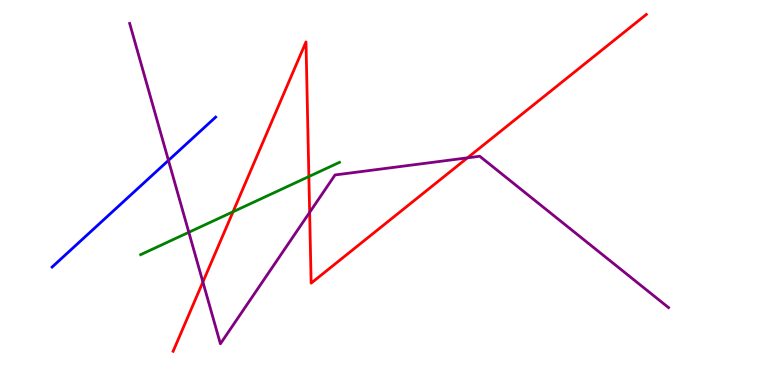[{'lines': ['blue', 'red'], 'intersections': []}, {'lines': ['green', 'red'], 'intersections': [{'x': 3.01, 'y': 4.5}, {'x': 3.99, 'y': 5.41}]}, {'lines': ['purple', 'red'], 'intersections': [{'x': 2.62, 'y': 2.68}, {'x': 4.0, 'y': 4.48}, {'x': 6.03, 'y': 5.9}]}, {'lines': ['blue', 'green'], 'intersections': []}, {'lines': ['blue', 'purple'], 'intersections': [{'x': 2.17, 'y': 5.83}]}, {'lines': ['green', 'purple'], 'intersections': [{'x': 2.44, 'y': 3.97}]}]